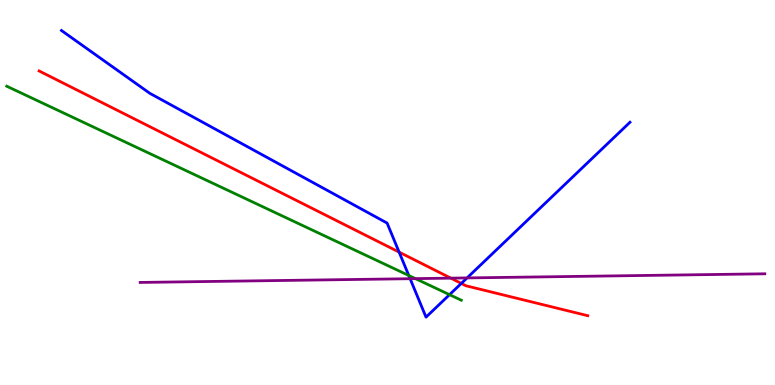[{'lines': ['blue', 'red'], 'intersections': [{'x': 5.15, 'y': 3.45}, {'x': 5.95, 'y': 2.64}]}, {'lines': ['green', 'red'], 'intersections': []}, {'lines': ['purple', 'red'], 'intersections': [{'x': 5.82, 'y': 2.78}]}, {'lines': ['blue', 'green'], 'intersections': [{'x': 5.27, 'y': 2.84}, {'x': 5.8, 'y': 2.35}]}, {'lines': ['blue', 'purple'], 'intersections': [{'x': 5.29, 'y': 2.76}, {'x': 6.03, 'y': 2.78}]}, {'lines': ['green', 'purple'], 'intersections': [{'x': 5.36, 'y': 2.76}]}]